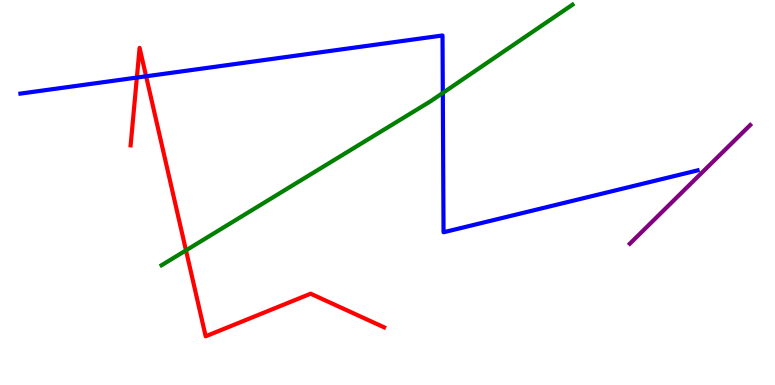[{'lines': ['blue', 'red'], 'intersections': [{'x': 1.77, 'y': 7.99}, {'x': 1.89, 'y': 8.02}]}, {'lines': ['green', 'red'], 'intersections': [{'x': 2.4, 'y': 3.5}]}, {'lines': ['purple', 'red'], 'intersections': []}, {'lines': ['blue', 'green'], 'intersections': [{'x': 5.71, 'y': 7.59}]}, {'lines': ['blue', 'purple'], 'intersections': []}, {'lines': ['green', 'purple'], 'intersections': []}]